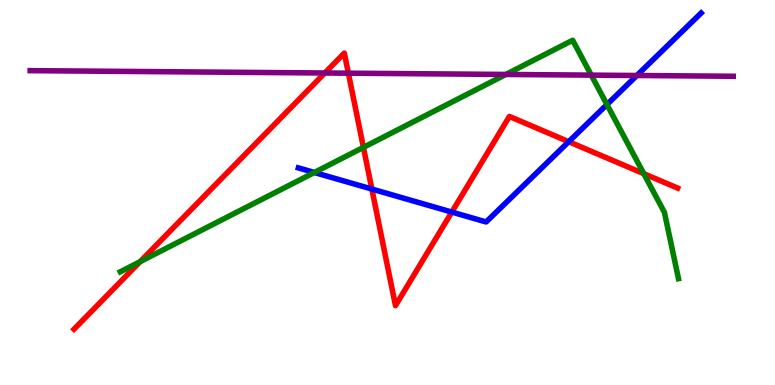[{'lines': ['blue', 'red'], 'intersections': [{'x': 4.8, 'y': 5.09}, {'x': 5.83, 'y': 4.49}, {'x': 7.34, 'y': 6.32}]}, {'lines': ['green', 'red'], 'intersections': [{'x': 1.81, 'y': 3.2}, {'x': 4.69, 'y': 6.17}, {'x': 8.31, 'y': 5.49}]}, {'lines': ['purple', 'red'], 'intersections': [{'x': 4.19, 'y': 8.1}, {'x': 4.5, 'y': 8.1}]}, {'lines': ['blue', 'green'], 'intersections': [{'x': 4.06, 'y': 5.52}, {'x': 7.83, 'y': 7.28}]}, {'lines': ['blue', 'purple'], 'intersections': [{'x': 8.22, 'y': 8.04}]}, {'lines': ['green', 'purple'], 'intersections': [{'x': 6.53, 'y': 8.07}, {'x': 7.63, 'y': 8.05}]}]